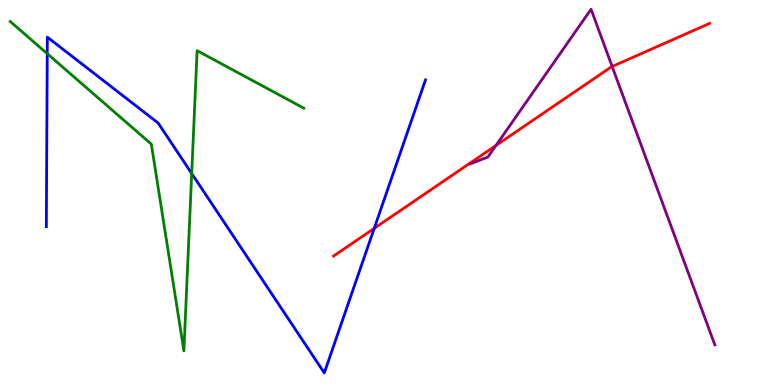[{'lines': ['blue', 'red'], 'intersections': [{'x': 4.83, 'y': 4.07}]}, {'lines': ['green', 'red'], 'intersections': []}, {'lines': ['purple', 'red'], 'intersections': [{'x': 6.4, 'y': 6.22}, {'x': 7.9, 'y': 8.27}]}, {'lines': ['blue', 'green'], 'intersections': [{'x': 0.61, 'y': 8.61}, {'x': 2.47, 'y': 5.49}]}, {'lines': ['blue', 'purple'], 'intersections': []}, {'lines': ['green', 'purple'], 'intersections': []}]